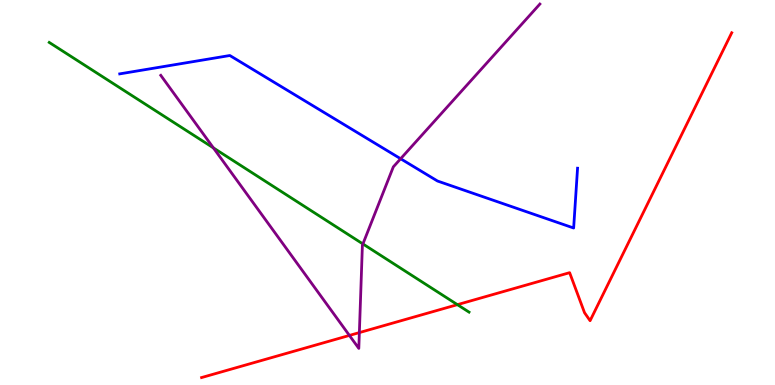[{'lines': ['blue', 'red'], 'intersections': []}, {'lines': ['green', 'red'], 'intersections': [{'x': 5.9, 'y': 2.09}]}, {'lines': ['purple', 'red'], 'intersections': [{'x': 4.51, 'y': 1.29}, {'x': 4.64, 'y': 1.36}]}, {'lines': ['blue', 'green'], 'intersections': []}, {'lines': ['blue', 'purple'], 'intersections': [{'x': 5.17, 'y': 5.88}]}, {'lines': ['green', 'purple'], 'intersections': [{'x': 2.75, 'y': 6.16}, {'x': 4.68, 'y': 3.66}]}]